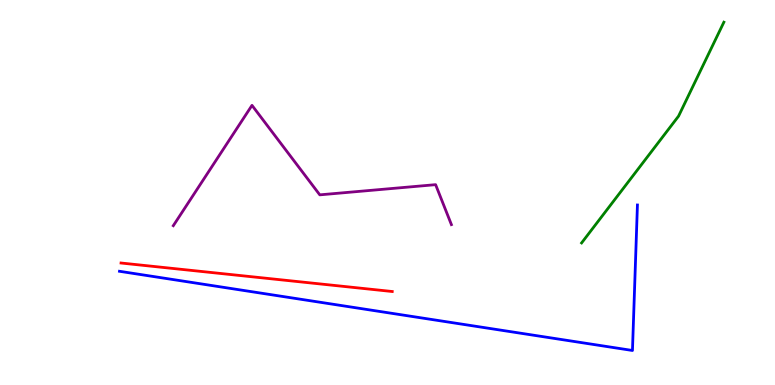[{'lines': ['blue', 'red'], 'intersections': []}, {'lines': ['green', 'red'], 'intersections': []}, {'lines': ['purple', 'red'], 'intersections': []}, {'lines': ['blue', 'green'], 'intersections': []}, {'lines': ['blue', 'purple'], 'intersections': []}, {'lines': ['green', 'purple'], 'intersections': []}]